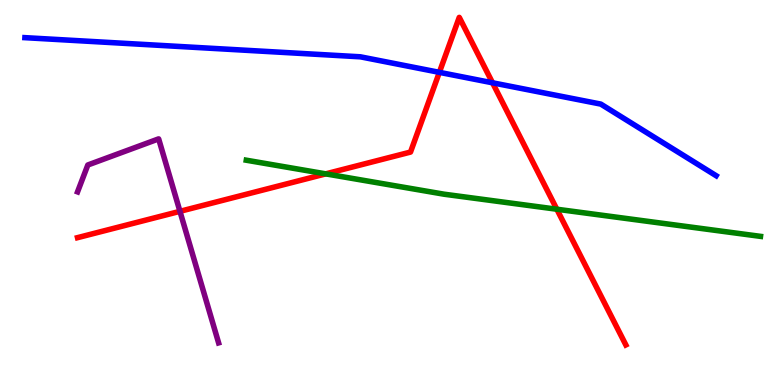[{'lines': ['blue', 'red'], 'intersections': [{'x': 5.67, 'y': 8.12}, {'x': 6.36, 'y': 7.85}]}, {'lines': ['green', 'red'], 'intersections': [{'x': 4.2, 'y': 5.48}, {'x': 7.18, 'y': 4.57}]}, {'lines': ['purple', 'red'], 'intersections': [{'x': 2.32, 'y': 4.51}]}, {'lines': ['blue', 'green'], 'intersections': []}, {'lines': ['blue', 'purple'], 'intersections': []}, {'lines': ['green', 'purple'], 'intersections': []}]